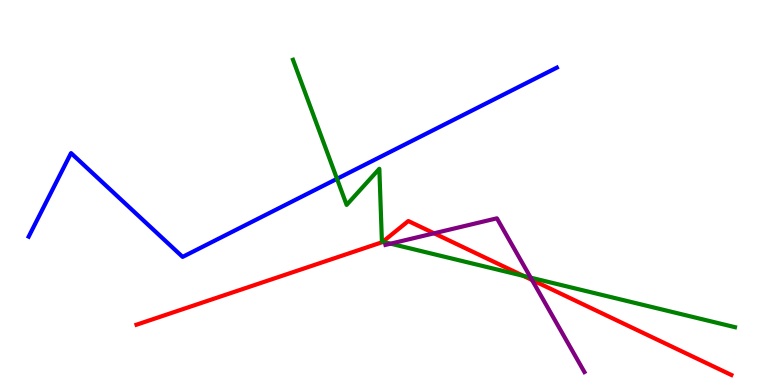[{'lines': ['blue', 'red'], 'intersections': []}, {'lines': ['green', 'red'], 'intersections': [{'x': 4.94, 'y': 3.72}, {'x': 6.75, 'y': 2.83}]}, {'lines': ['purple', 'red'], 'intersections': [{'x': 5.6, 'y': 3.94}, {'x': 6.86, 'y': 2.73}]}, {'lines': ['blue', 'green'], 'intersections': [{'x': 4.35, 'y': 5.36}]}, {'lines': ['blue', 'purple'], 'intersections': []}, {'lines': ['green', 'purple'], 'intersections': [{'x': 5.04, 'y': 3.67}, {'x': 6.85, 'y': 2.79}]}]